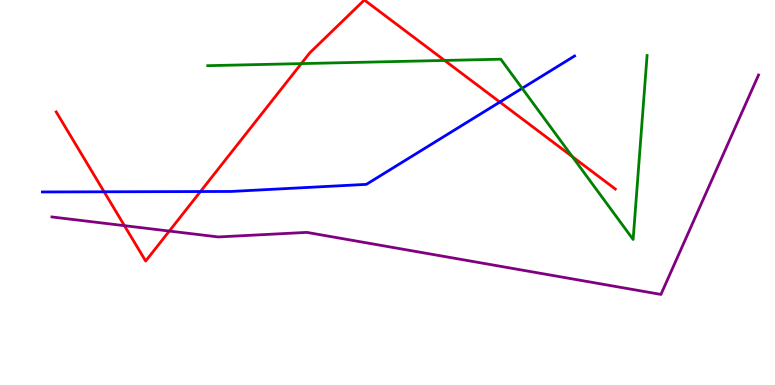[{'lines': ['blue', 'red'], 'intersections': [{'x': 1.34, 'y': 5.02}, {'x': 2.59, 'y': 5.02}, {'x': 6.45, 'y': 7.35}]}, {'lines': ['green', 'red'], 'intersections': [{'x': 3.89, 'y': 8.35}, {'x': 5.74, 'y': 8.43}, {'x': 7.38, 'y': 5.93}]}, {'lines': ['purple', 'red'], 'intersections': [{'x': 1.61, 'y': 4.14}, {'x': 2.18, 'y': 4.0}]}, {'lines': ['blue', 'green'], 'intersections': [{'x': 6.74, 'y': 7.71}]}, {'lines': ['blue', 'purple'], 'intersections': []}, {'lines': ['green', 'purple'], 'intersections': []}]